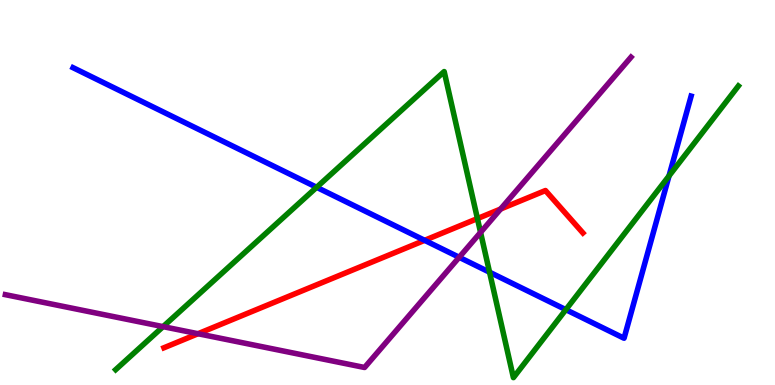[{'lines': ['blue', 'red'], 'intersections': [{'x': 5.48, 'y': 3.76}]}, {'lines': ['green', 'red'], 'intersections': [{'x': 6.16, 'y': 4.32}]}, {'lines': ['purple', 'red'], 'intersections': [{'x': 2.56, 'y': 1.33}, {'x': 6.46, 'y': 4.57}]}, {'lines': ['blue', 'green'], 'intersections': [{'x': 4.09, 'y': 5.14}, {'x': 6.32, 'y': 2.93}, {'x': 7.3, 'y': 1.96}, {'x': 8.63, 'y': 5.43}]}, {'lines': ['blue', 'purple'], 'intersections': [{'x': 5.92, 'y': 3.32}]}, {'lines': ['green', 'purple'], 'intersections': [{'x': 2.1, 'y': 1.52}, {'x': 6.2, 'y': 3.96}]}]